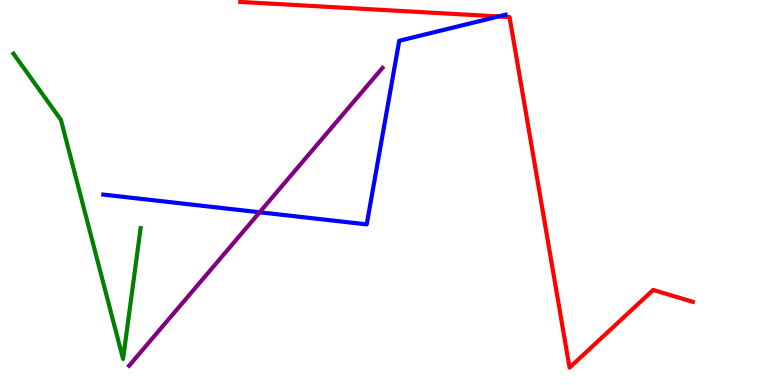[{'lines': ['blue', 'red'], 'intersections': [{'x': 6.43, 'y': 9.57}]}, {'lines': ['green', 'red'], 'intersections': []}, {'lines': ['purple', 'red'], 'intersections': []}, {'lines': ['blue', 'green'], 'intersections': []}, {'lines': ['blue', 'purple'], 'intersections': [{'x': 3.35, 'y': 4.49}]}, {'lines': ['green', 'purple'], 'intersections': []}]